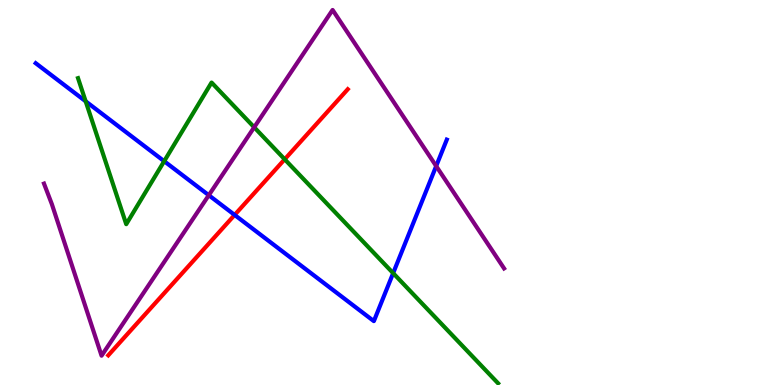[{'lines': ['blue', 'red'], 'intersections': [{'x': 3.03, 'y': 4.42}]}, {'lines': ['green', 'red'], 'intersections': [{'x': 3.67, 'y': 5.86}]}, {'lines': ['purple', 'red'], 'intersections': []}, {'lines': ['blue', 'green'], 'intersections': [{'x': 1.11, 'y': 7.37}, {'x': 2.12, 'y': 5.81}, {'x': 5.07, 'y': 2.91}]}, {'lines': ['blue', 'purple'], 'intersections': [{'x': 2.69, 'y': 4.93}, {'x': 5.63, 'y': 5.69}]}, {'lines': ['green', 'purple'], 'intersections': [{'x': 3.28, 'y': 6.69}]}]